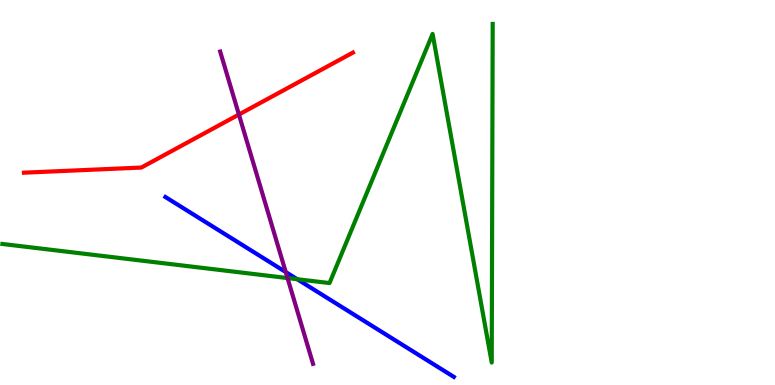[{'lines': ['blue', 'red'], 'intersections': []}, {'lines': ['green', 'red'], 'intersections': []}, {'lines': ['purple', 'red'], 'intersections': [{'x': 3.08, 'y': 7.03}]}, {'lines': ['blue', 'green'], 'intersections': [{'x': 3.84, 'y': 2.75}]}, {'lines': ['blue', 'purple'], 'intersections': [{'x': 3.69, 'y': 2.93}]}, {'lines': ['green', 'purple'], 'intersections': [{'x': 3.71, 'y': 2.78}]}]